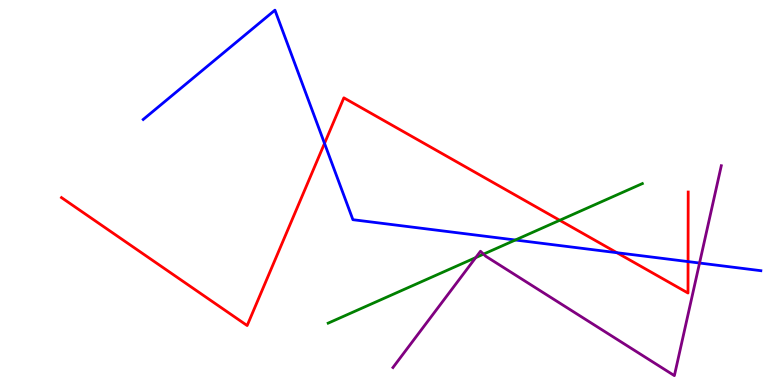[{'lines': ['blue', 'red'], 'intersections': [{'x': 4.19, 'y': 6.28}, {'x': 7.96, 'y': 3.44}, {'x': 8.88, 'y': 3.21}]}, {'lines': ['green', 'red'], 'intersections': [{'x': 7.22, 'y': 4.28}]}, {'lines': ['purple', 'red'], 'intersections': []}, {'lines': ['blue', 'green'], 'intersections': [{'x': 6.65, 'y': 3.77}]}, {'lines': ['blue', 'purple'], 'intersections': [{'x': 9.03, 'y': 3.17}]}, {'lines': ['green', 'purple'], 'intersections': [{'x': 6.14, 'y': 3.31}, {'x': 6.24, 'y': 3.4}]}]